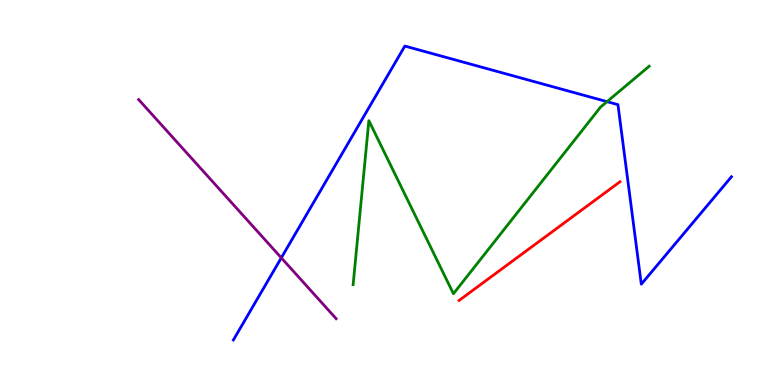[{'lines': ['blue', 'red'], 'intersections': []}, {'lines': ['green', 'red'], 'intersections': []}, {'lines': ['purple', 'red'], 'intersections': []}, {'lines': ['blue', 'green'], 'intersections': [{'x': 7.83, 'y': 7.36}]}, {'lines': ['blue', 'purple'], 'intersections': [{'x': 3.63, 'y': 3.3}]}, {'lines': ['green', 'purple'], 'intersections': []}]